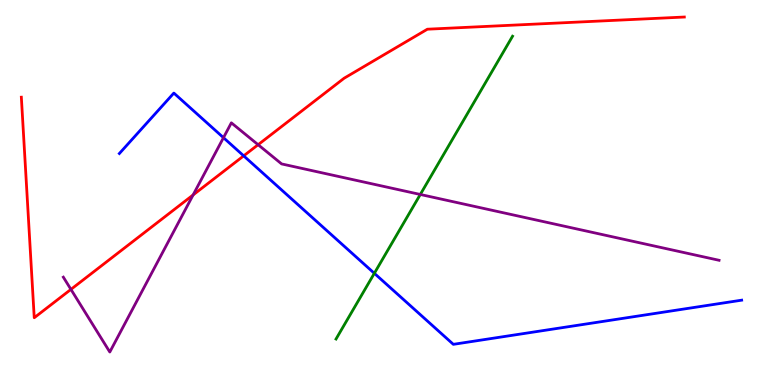[{'lines': ['blue', 'red'], 'intersections': [{'x': 3.14, 'y': 5.95}]}, {'lines': ['green', 'red'], 'intersections': []}, {'lines': ['purple', 'red'], 'intersections': [{'x': 0.915, 'y': 2.48}, {'x': 2.49, 'y': 4.94}, {'x': 3.33, 'y': 6.24}]}, {'lines': ['blue', 'green'], 'intersections': [{'x': 4.83, 'y': 2.9}]}, {'lines': ['blue', 'purple'], 'intersections': [{'x': 2.88, 'y': 6.42}]}, {'lines': ['green', 'purple'], 'intersections': [{'x': 5.42, 'y': 4.95}]}]